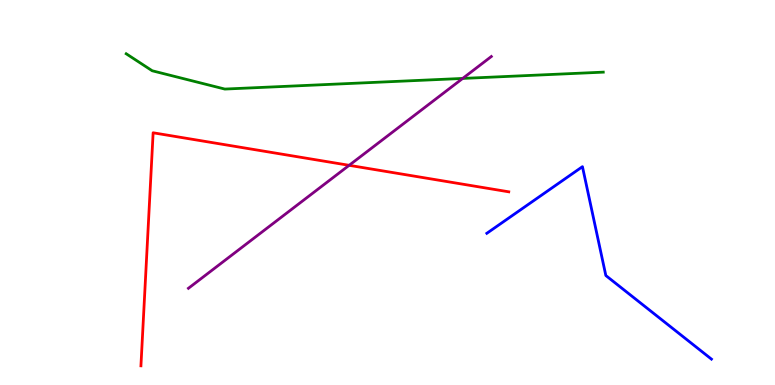[{'lines': ['blue', 'red'], 'intersections': []}, {'lines': ['green', 'red'], 'intersections': []}, {'lines': ['purple', 'red'], 'intersections': [{'x': 4.51, 'y': 5.71}]}, {'lines': ['blue', 'green'], 'intersections': []}, {'lines': ['blue', 'purple'], 'intersections': []}, {'lines': ['green', 'purple'], 'intersections': [{'x': 5.97, 'y': 7.96}]}]